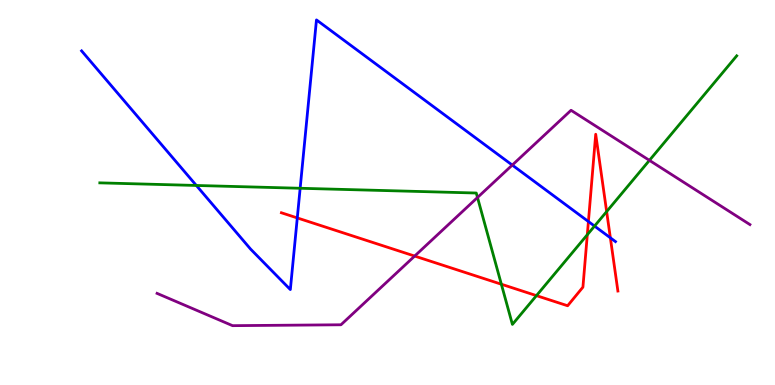[{'lines': ['blue', 'red'], 'intersections': [{'x': 3.84, 'y': 4.34}, {'x': 7.59, 'y': 4.25}, {'x': 7.88, 'y': 3.82}]}, {'lines': ['green', 'red'], 'intersections': [{'x': 6.47, 'y': 2.62}, {'x': 6.92, 'y': 2.32}, {'x': 7.58, 'y': 3.9}, {'x': 7.83, 'y': 4.5}]}, {'lines': ['purple', 'red'], 'intersections': [{'x': 5.35, 'y': 3.35}]}, {'lines': ['blue', 'green'], 'intersections': [{'x': 2.53, 'y': 5.18}, {'x': 3.87, 'y': 5.11}, {'x': 7.67, 'y': 4.13}]}, {'lines': ['blue', 'purple'], 'intersections': [{'x': 6.61, 'y': 5.71}]}, {'lines': ['green', 'purple'], 'intersections': [{'x': 6.16, 'y': 4.87}, {'x': 8.38, 'y': 5.83}]}]